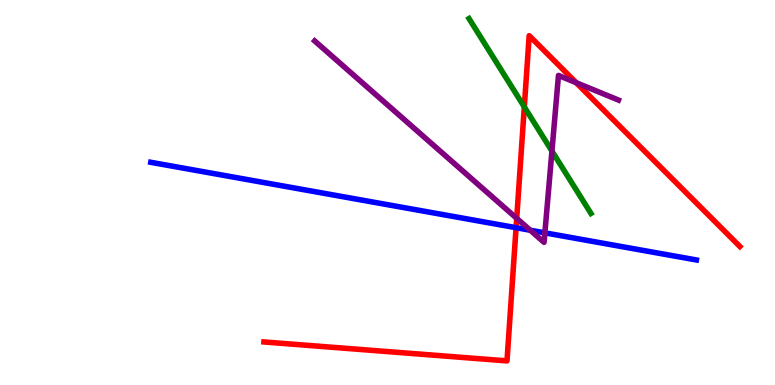[{'lines': ['blue', 'red'], 'intersections': [{'x': 6.66, 'y': 4.09}]}, {'lines': ['green', 'red'], 'intersections': [{'x': 6.77, 'y': 7.22}]}, {'lines': ['purple', 'red'], 'intersections': [{'x': 6.67, 'y': 4.33}, {'x': 7.44, 'y': 7.85}]}, {'lines': ['blue', 'green'], 'intersections': []}, {'lines': ['blue', 'purple'], 'intersections': [{'x': 6.84, 'y': 4.02}, {'x': 7.03, 'y': 3.95}]}, {'lines': ['green', 'purple'], 'intersections': [{'x': 7.12, 'y': 6.08}]}]